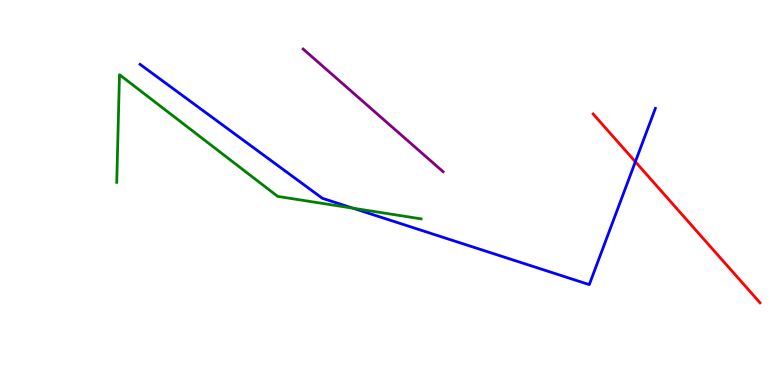[{'lines': ['blue', 'red'], 'intersections': [{'x': 8.2, 'y': 5.8}]}, {'lines': ['green', 'red'], 'intersections': []}, {'lines': ['purple', 'red'], 'intersections': []}, {'lines': ['blue', 'green'], 'intersections': [{'x': 4.55, 'y': 4.59}]}, {'lines': ['blue', 'purple'], 'intersections': []}, {'lines': ['green', 'purple'], 'intersections': []}]